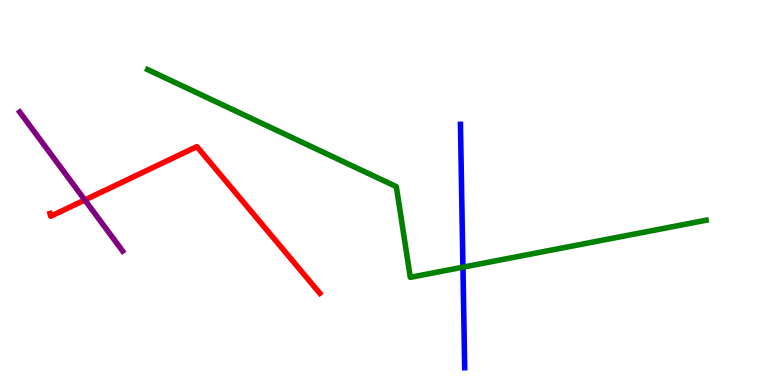[{'lines': ['blue', 'red'], 'intersections': []}, {'lines': ['green', 'red'], 'intersections': []}, {'lines': ['purple', 'red'], 'intersections': [{'x': 1.09, 'y': 4.81}]}, {'lines': ['blue', 'green'], 'intersections': [{'x': 5.97, 'y': 3.06}]}, {'lines': ['blue', 'purple'], 'intersections': []}, {'lines': ['green', 'purple'], 'intersections': []}]